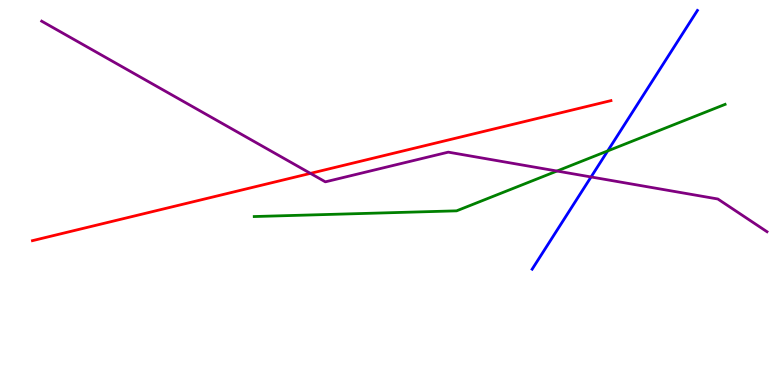[{'lines': ['blue', 'red'], 'intersections': []}, {'lines': ['green', 'red'], 'intersections': []}, {'lines': ['purple', 'red'], 'intersections': [{'x': 4.01, 'y': 5.5}]}, {'lines': ['blue', 'green'], 'intersections': [{'x': 7.84, 'y': 6.08}]}, {'lines': ['blue', 'purple'], 'intersections': [{'x': 7.63, 'y': 5.4}]}, {'lines': ['green', 'purple'], 'intersections': [{'x': 7.19, 'y': 5.56}]}]